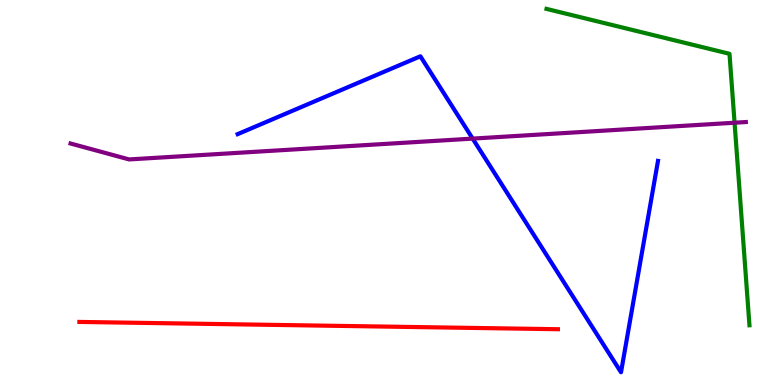[{'lines': ['blue', 'red'], 'intersections': []}, {'lines': ['green', 'red'], 'intersections': []}, {'lines': ['purple', 'red'], 'intersections': []}, {'lines': ['blue', 'green'], 'intersections': []}, {'lines': ['blue', 'purple'], 'intersections': [{'x': 6.1, 'y': 6.4}]}, {'lines': ['green', 'purple'], 'intersections': [{'x': 9.48, 'y': 6.81}]}]